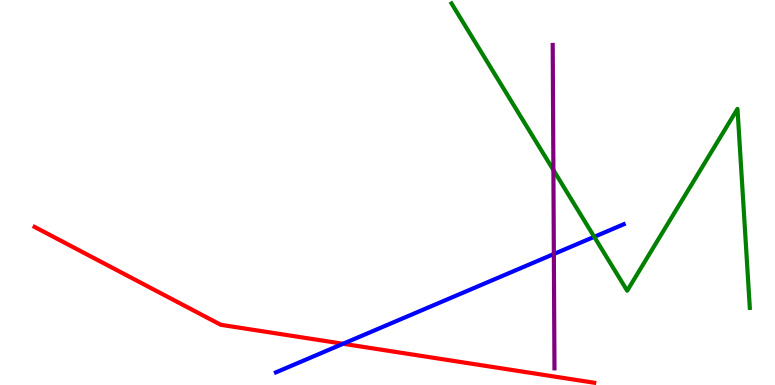[{'lines': ['blue', 'red'], 'intersections': [{'x': 4.43, 'y': 1.07}]}, {'lines': ['green', 'red'], 'intersections': []}, {'lines': ['purple', 'red'], 'intersections': []}, {'lines': ['blue', 'green'], 'intersections': [{'x': 7.67, 'y': 3.85}]}, {'lines': ['blue', 'purple'], 'intersections': [{'x': 7.15, 'y': 3.4}]}, {'lines': ['green', 'purple'], 'intersections': [{'x': 7.14, 'y': 5.58}]}]